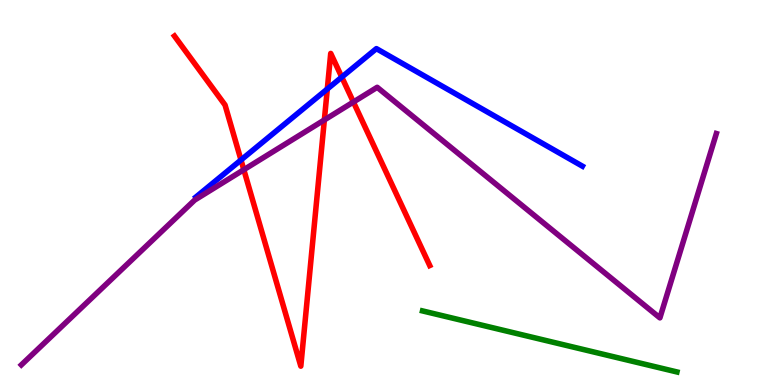[{'lines': ['blue', 'red'], 'intersections': [{'x': 3.11, 'y': 5.84}, {'x': 4.22, 'y': 7.69}, {'x': 4.41, 'y': 8.0}]}, {'lines': ['green', 'red'], 'intersections': []}, {'lines': ['purple', 'red'], 'intersections': [{'x': 3.15, 'y': 5.59}, {'x': 4.19, 'y': 6.88}, {'x': 4.56, 'y': 7.35}]}, {'lines': ['blue', 'green'], 'intersections': []}, {'lines': ['blue', 'purple'], 'intersections': []}, {'lines': ['green', 'purple'], 'intersections': []}]